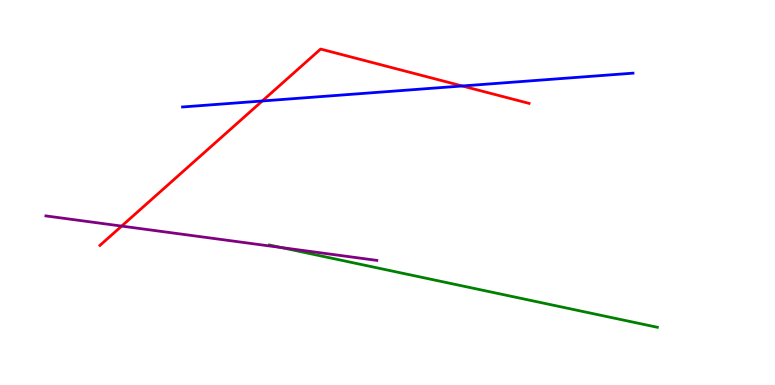[{'lines': ['blue', 'red'], 'intersections': [{'x': 3.38, 'y': 7.38}, {'x': 5.97, 'y': 7.77}]}, {'lines': ['green', 'red'], 'intersections': []}, {'lines': ['purple', 'red'], 'intersections': [{'x': 1.57, 'y': 4.13}]}, {'lines': ['blue', 'green'], 'intersections': []}, {'lines': ['blue', 'purple'], 'intersections': []}, {'lines': ['green', 'purple'], 'intersections': [{'x': 3.63, 'y': 3.57}]}]